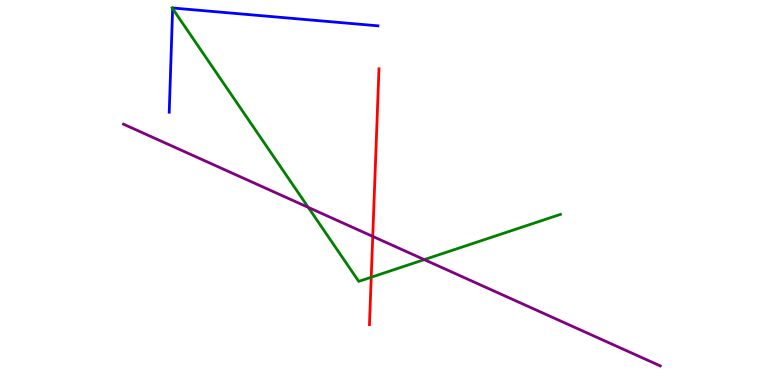[{'lines': ['blue', 'red'], 'intersections': []}, {'lines': ['green', 'red'], 'intersections': [{'x': 4.79, 'y': 2.8}]}, {'lines': ['purple', 'red'], 'intersections': [{'x': 4.81, 'y': 3.86}]}, {'lines': ['blue', 'green'], 'intersections': [{'x': 2.23, 'y': 9.78}]}, {'lines': ['blue', 'purple'], 'intersections': []}, {'lines': ['green', 'purple'], 'intersections': [{'x': 3.98, 'y': 4.61}, {'x': 5.47, 'y': 3.26}]}]